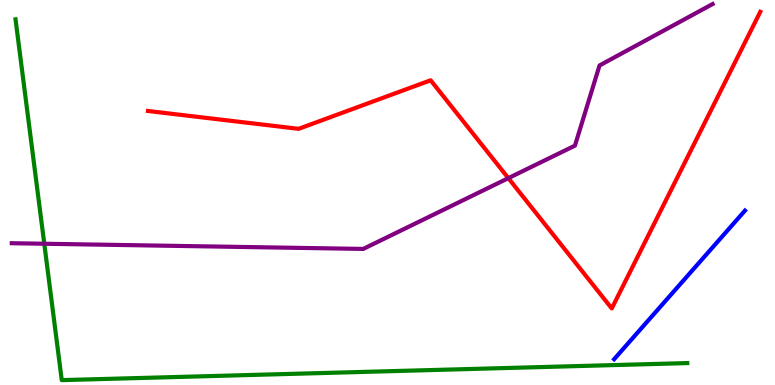[{'lines': ['blue', 'red'], 'intersections': []}, {'lines': ['green', 'red'], 'intersections': []}, {'lines': ['purple', 'red'], 'intersections': [{'x': 6.56, 'y': 5.37}]}, {'lines': ['blue', 'green'], 'intersections': []}, {'lines': ['blue', 'purple'], 'intersections': []}, {'lines': ['green', 'purple'], 'intersections': [{'x': 0.571, 'y': 3.67}]}]